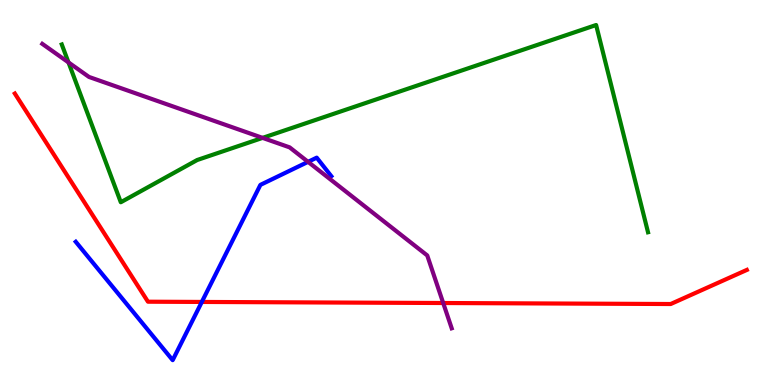[{'lines': ['blue', 'red'], 'intersections': [{'x': 2.6, 'y': 2.16}]}, {'lines': ['green', 'red'], 'intersections': []}, {'lines': ['purple', 'red'], 'intersections': [{'x': 5.72, 'y': 2.13}]}, {'lines': ['blue', 'green'], 'intersections': []}, {'lines': ['blue', 'purple'], 'intersections': [{'x': 3.97, 'y': 5.8}]}, {'lines': ['green', 'purple'], 'intersections': [{'x': 0.884, 'y': 8.38}, {'x': 3.39, 'y': 6.42}]}]